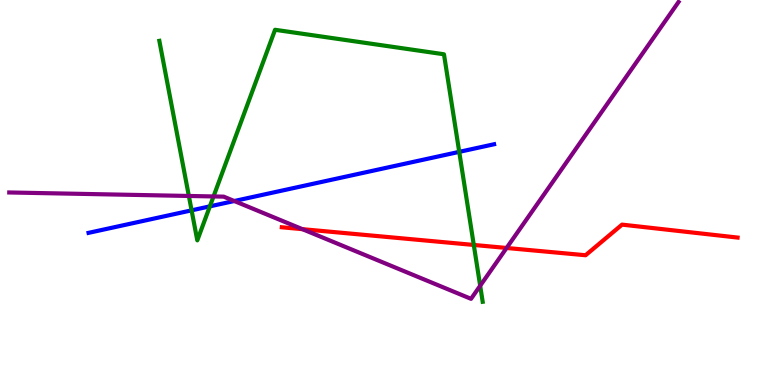[{'lines': ['blue', 'red'], 'intersections': []}, {'lines': ['green', 'red'], 'intersections': [{'x': 6.11, 'y': 3.64}]}, {'lines': ['purple', 'red'], 'intersections': [{'x': 3.9, 'y': 4.05}, {'x': 6.54, 'y': 3.56}]}, {'lines': ['blue', 'green'], 'intersections': [{'x': 2.47, 'y': 4.54}, {'x': 2.71, 'y': 4.64}, {'x': 5.93, 'y': 6.06}]}, {'lines': ['blue', 'purple'], 'intersections': [{'x': 3.02, 'y': 4.78}]}, {'lines': ['green', 'purple'], 'intersections': [{'x': 2.44, 'y': 4.91}, {'x': 2.76, 'y': 4.9}, {'x': 6.2, 'y': 2.58}]}]